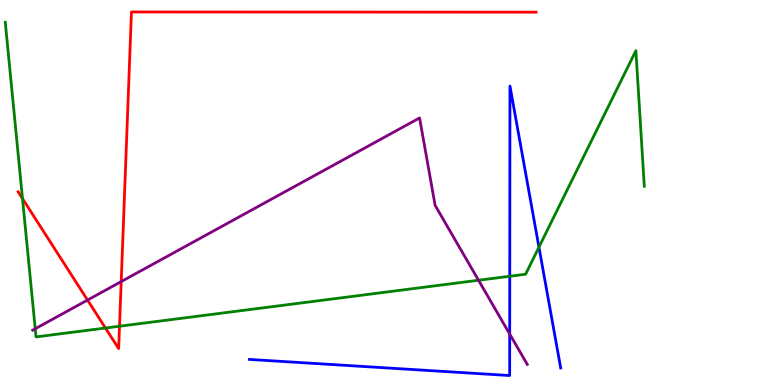[{'lines': ['blue', 'red'], 'intersections': []}, {'lines': ['green', 'red'], 'intersections': [{'x': 0.29, 'y': 4.84}, {'x': 1.36, 'y': 1.48}, {'x': 1.54, 'y': 1.53}]}, {'lines': ['purple', 'red'], 'intersections': [{'x': 1.13, 'y': 2.21}, {'x': 1.56, 'y': 2.69}]}, {'lines': ['blue', 'green'], 'intersections': [{'x': 6.58, 'y': 2.82}, {'x': 6.95, 'y': 3.58}]}, {'lines': ['blue', 'purple'], 'intersections': [{'x': 6.58, 'y': 1.32}]}, {'lines': ['green', 'purple'], 'intersections': [{'x': 0.455, 'y': 1.46}, {'x': 6.17, 'y': 2.72}]}]